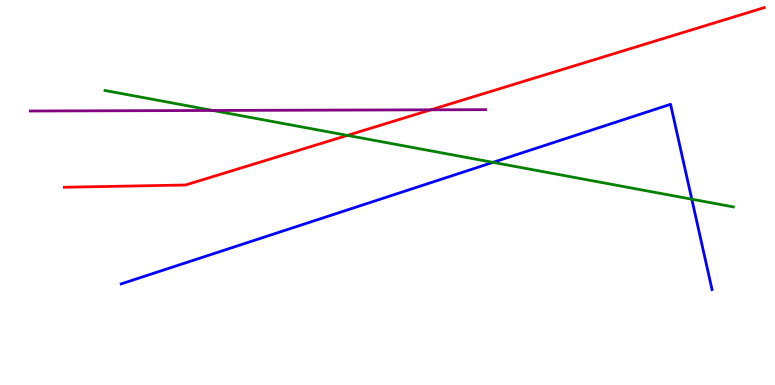[{'lines': ['blue', 'red'], 'intersections': []}, {'lines': ['green', 'red'], 'intersections': [{'x': 4.48, 'y': 6.48}]}, {'lines': ['purple', 'red'], 'intersections': [{'x': 5.56, 'y': 7.15}]}, {'lines': ['blue', 'green'], 'intersections': [{'x': 6.36, 'y': 5.78}, {'x': 8.93, 'y': 4.83}]}, {'lines': ['blue', 'purple'], 'intersections': []}, {'lines': ['green', 'purple'], 'intersections': [{'x': 2.75, 'y': 7.13}]}]